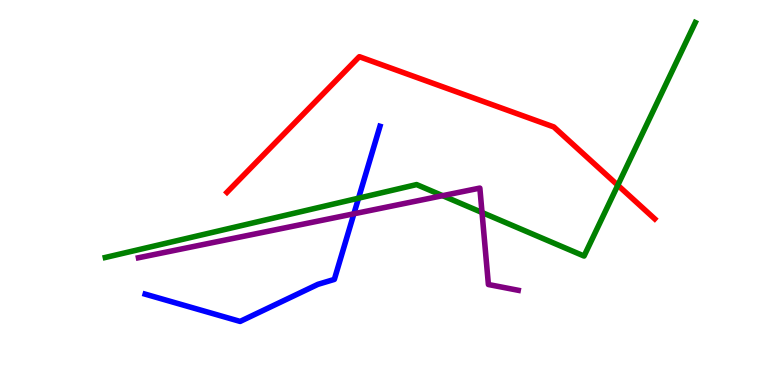[{'lines': ['blue', 'red'], 'intersections': []}, {'lines': ['green', 'red'], 'intersections': [{'x': 7.97, 'y': 5.19}]}, {'lines': ['purple', 'red'], 'intersections': []}, {'lines': ['blue', 'green'], 'intersections': [{'x': 4.63, 'y': 4.85}]}, {'lines': ['blue', 'purple'], 'intersections': [{'x': 4.57, 'y': 4.45}]}, {'lines': ['green', 'purple'], 'intersections': [{'x': 5.71, 'y': 4.92}, {'x': 6.22, 'y': 4.48}]}]